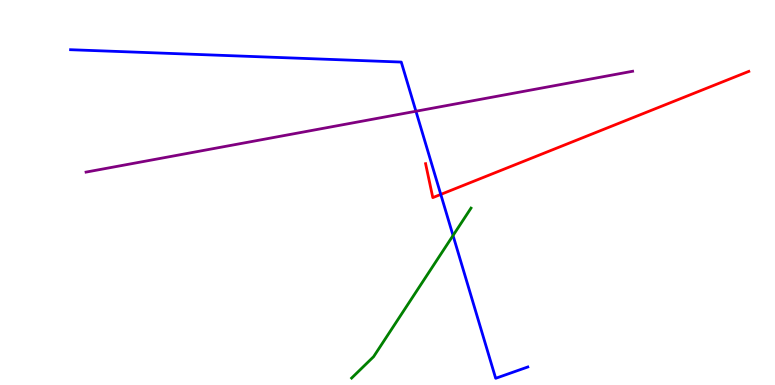[{'lines': ['blue', 'red'], 'intersections': [{'x': 5.69, 'y': 4.95}]}, {'lines': ['green', 'red'], 'intersections': []}, {'lines': ['purple', 'red'], 'intersections': []}, {'lines': ['blue', 'green'], 'intersections': [{'x': 5.85, 'y': 3.88}]}, {'lines': ['blue', 'purple'], 'intersections': [{'x': 5.37, 'y': 7.11}]}, {'lines': ['green', 'purple'], 'intersections': []}]